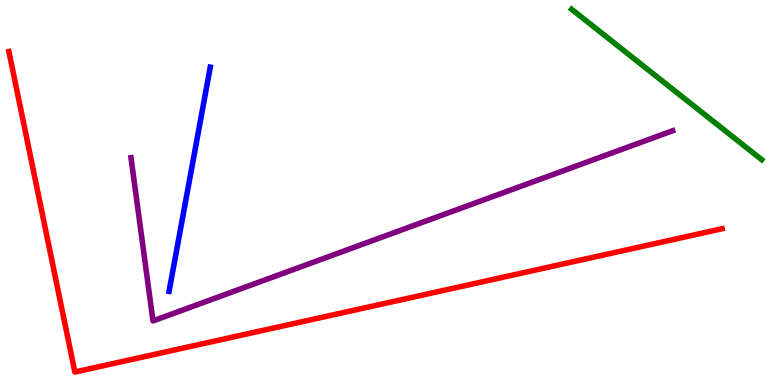[{'lines': ['blue', 'red'], 'intersections': []}, {'lines': ['green', 'red'], 'intersections': []}, {'lines': ['purple', 'red'], 'intersections': []}, {'lines': ['blue', 'green'], 'intersections': []}, {'lines': ['blue', 'purple'], 'intersections': []}, {'lines': ['green', 'purple'], 'intersections': []}]